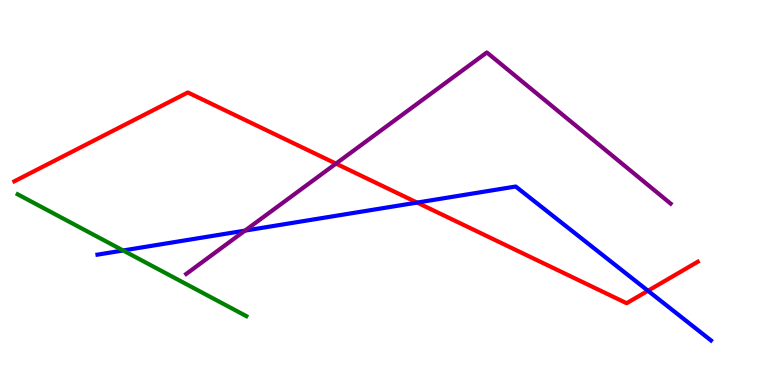[{'lines': ['blue', 'red'], 'intersections': [{'x': 5.38, 'y': 4.74}, {'x': 8.36, 'y': 2.45}]}, {'lines': ['green', 'red'], 'intersections': []}, {'lines': ['purple', 'red'], 'intersections': [{'x': 4.34, 'y': 5.75}]}, {'lines': ['blue', 'green'], 'intersections': [{'x': 1.59, 'y': 3.49}]}, {'lines': ['blue', 'purple'], 'intersections': [{'x': 3.16, 'y': 4.01}]}, {'lines': ['green', 'purple'], 'intersections': []}]